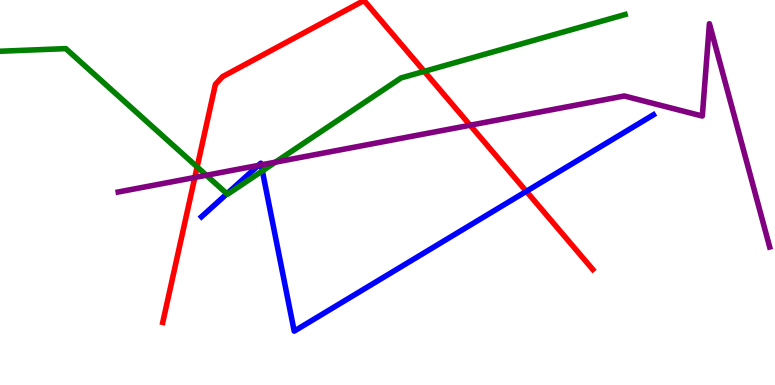[{'lines': ['blue', 'red'], 'intersections': [{'x': 6.79, 'y': 5.03}]}, {'lines': ['green', 'red'], 'intersections': [{'x': 2.54, 'y': 5.66}, {'x': 5.47, 'y': 8.15}]}, {'lines': ['purple', 'red'], 'intersections': [{'x': 2.51, 'y': 5.39}, {'x': 6.07, 'y': 6.75}]}, {'lines': ['blue', 'green'], 'intersections': [{'x': 2.93, 'y': 4.97}, {'x': 3.39, 'y': 5.56}]}, {'lines': ['blue', 'purple'], 'intersections': [{'x': 3.33, 'y': 5.7}, {'x': 3.37, 'y': 5.72}]}, {'lines': ['green', 'purple'], 'intersections': [{'x': 2.66, 'y': 5.45}, {'x': 3.55, 'y': 5.79}]}]